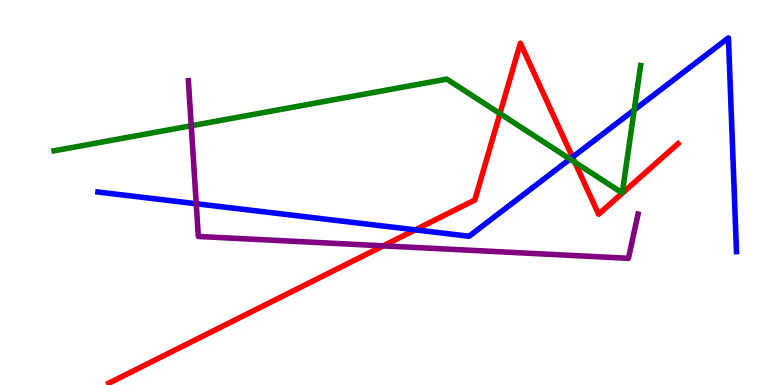[{'lines': ['blue', 'red'], 'intersections': [{'x': 5.36, 'y': 4.03}, {'x': 7.39, 'y': 5.92}]}, {'lines': ['green', 'red'], 'intersections': [{'x': 6.45, 'y': 7.05}, {'x': 7.42, 'y': 5.79}]}, {'lines': ['purple', 'red'], 'intersections': [{'x': 4.95, 'y': 3.61}]}, {'lines': ['blue', 'green'], 'intersections': [{'x': 7.36, 'y': 5.87}, {'x': 8.18, 'y': 7.14}]}, {'lines': ['blue', 'purple'], 'intersections': [{'x': 2.53, 'y': 4.71}]}, {'lines': ['green', 'purple'], 'intersections': [{'x': 2.47, 'y': 6.73}]}]